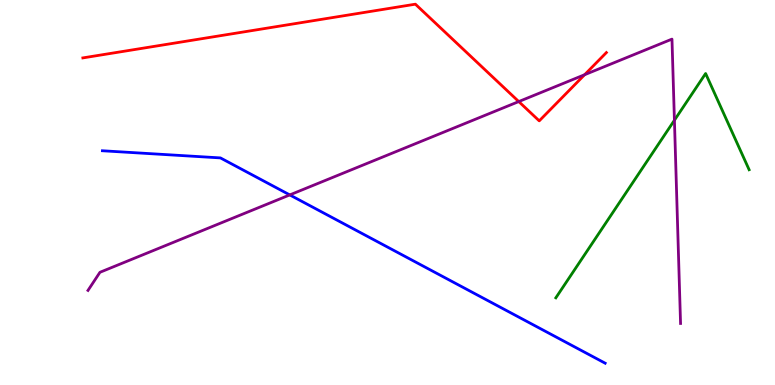[{'lines': ['blue', 'red'], 'intersections': []}, {'lines': ['green', 'red'], 'intersections': []}, {'lines': ['purple', 'red'], 'intersections': [{'x': 6.69, 'y': 7.36}, {'x': 7.54, 'y': 8.06}]}, {'lines': ['blue', 'green'], 'intersections': []}, {'lines': ['blue', 'purple'], 'intersections': [{'x': 3.74, 'y': 4.94}]}, {'lines': ['green', 'purple'], 'intersections': [{'x': 8.7, 'y': 6.88}]}]